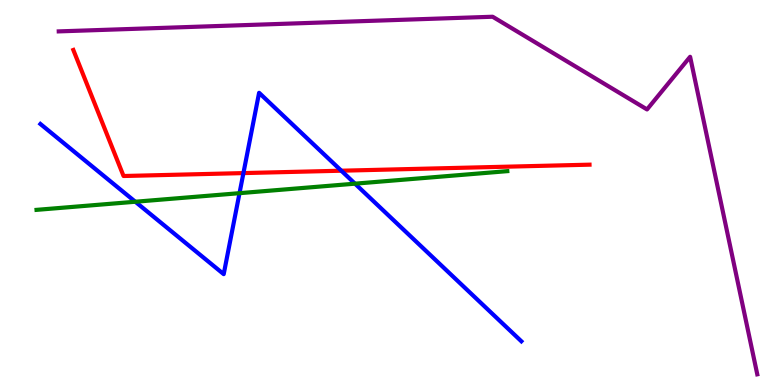[{'lines': ['blue', 'red'], 'intersections': [{'x': 3.14, 'y': 5.5}, {'x': 4.4, 'y': 5.57}]}, {'lines': ['green', 'red'], 'intersections': []}, {'lines': ['purple', 'red'], 'intersections': []}, {'lines': ['blue', 'green'], 'intersections': [{'x': 1.75, 'y': 4.76}, {'x': 3.09, 'y': 4.98}, {'x': 4.58, 'y': 5.23}]}, {'lines': ['blue', 'purple'], 'intersections': []}, {'lines': ['green', 'purple'], 'intersections': []}]